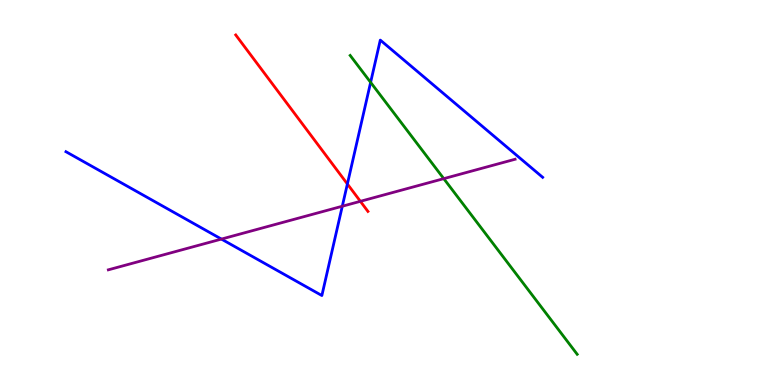[{'lines': ['blue', 'red'], 'intersections': [{'x': 4.48, 'y': 5.22}]}, {'lines': ['green', 'red'], 'intersections': []}, {'lines': ['purple', 'red'], 'intersections': [{'x': 4.65, 'y': 4.77}]}, {'lines': ['blue', 'green'], 'intersections': [{'x': 4.78, 'y': 7.86}]}, {'lines': ['blue', 'purple'], 'intersections': [{'x': 2.86, 'y': 3.79}, {'x': 4.42, 'y': 4.64}]}, {'lines': ['green', 'purple'], 'intersections': [{'x': 5.73, 'y': 5.36}]}]